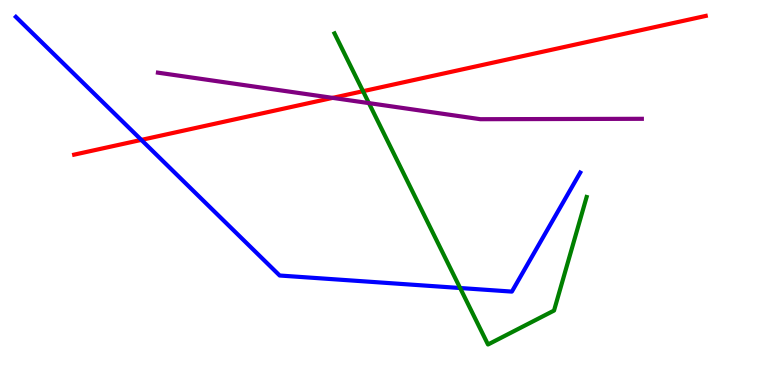[{'lines': ['blue', 'red'], 'intersections': [{'x': 1.82, 'y': 6.37}]}, {'lines': ['green', 'red'], 'intersections': [{'x': 4.68, 'y': 7.63}]}, {'lines': ['purple', 'red'], 'intersections': [{'x': 4.29, 'y': 7.46}]}, {'lines': ['blue', 'green'], 'intersections': [{'x': 5.94, 'y': 2.52}]}, {'lines': ['blue', 'purple'], 'intersections': []}, {'lines': ['green', 'purple'], 'intersections': [{'x': 4.76, 'y': 7.32}]}]